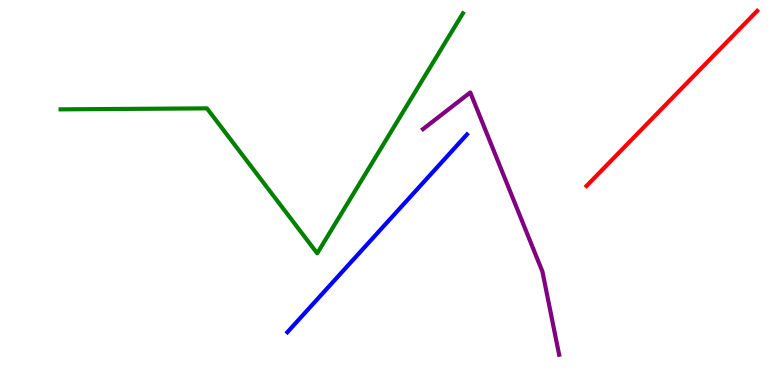[{'lines': ['blue', 'red'], 'intersections': []}, {'lines': ['green', 'red'], 'intersections': []}, {'lines': ['purple', 'red'], 'intersections': []}, {'lines': ['blue', 'green'], 'intersections': []}, {'lines': ['blue', 'purple'], 'intersections': []}, {'lines': ['green', 'purple'], 'intersections': []}]